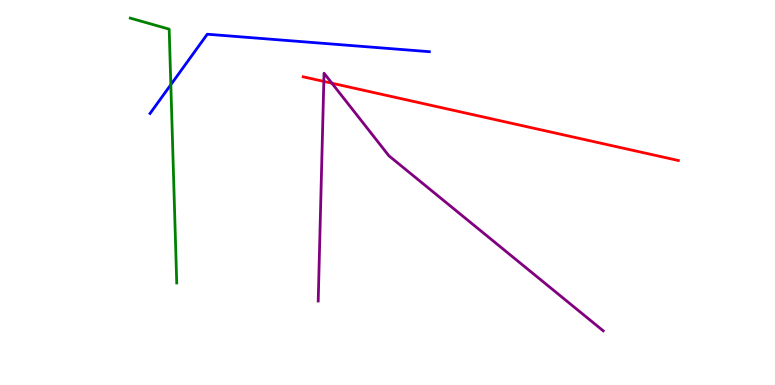[{'lines': ['blue', 'red'], 'intersections': []}, {'lines': ['green', 'red'], 'intersections': []}, {'lines': ['purple', 'red'], 'intersections': [{'x': 4.18, 'y': 7.89}, {'x': 4.28, 'y': 7.84}]}, {'lines': ['blue', 'green'], 'intersections': [{'x': 2.2, 'y': 7.8}]}, {'lines': ['blue', 'purple'], 'intersections': []}, {'lines': ['green', 'purple'], 'intersections': []}]